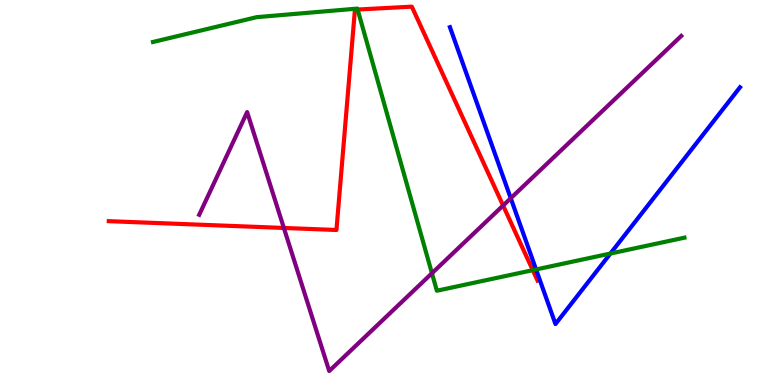[{'lines': ['blue', 'red'], 'intersections': []}, {'lines': ['green', 'red'], 'intersections': [{'x': 4.61, 'y': 9.75}, {'x': 6.87, 'y': 2.98}]}, {'lines': ['purple', 'red'], 'intersections': [{'x': 3.66, 'y': 4.08}, {'x': 6.49, 'y': 4.66}]}, {'lines': ['blue', 'green'], 'intersections': [{'x': 6.92, 'y': 3.0}, {'x': 7.88, 'y': 3.41}]}, {'lines': ['blue', 'purple'], 'intersections': [{'x': 6.59, 'y': 4.85}]}, {'lines': ['green', 'purple'], 'intersections': [{'x': 5.57, 'y': 2.9}]}]